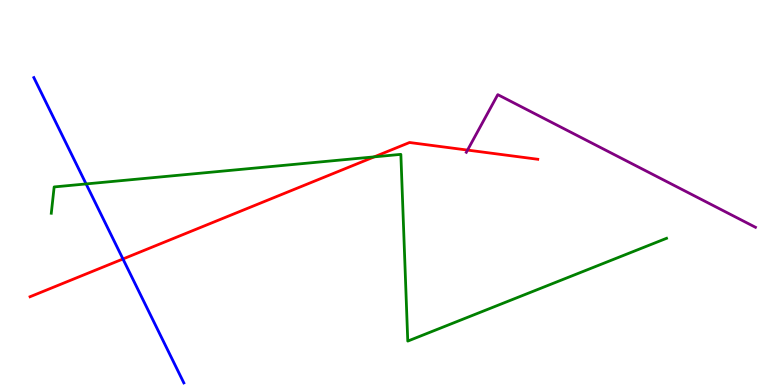[{'lines': ['blue', 'red'], 'intersections': [{'x': 1.59, 'y': 3.27}]}, {'lines': ['green', 'red'], 'intersections': [{'x': 4.83, 'y': 5.93}]}, {'lines': ['purple', 'red'], 'intersections': [{'x': 6.03, 'y': 6.1}]}, {'lines': ['blue', 'green'], 'intersections': [{'x': 1.11, 'y': 5.22}]}, {'lines': ['blue', 'purple'], 'intersections': []}, {'lines': ['green', 'purple'], 'intersections': []}]